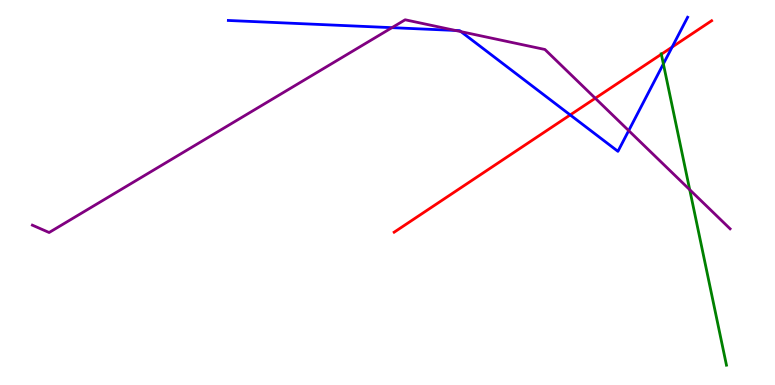[{'lines': ['blue', 'red'], 'intersections': [{'x': 7.36, 'y': 7.01}, {'x': 8.67, 'y': 8.78}]}, {'lines': ['green', 'red'], 'intersections': [{'x': 8.53, 'y': 8.59}]}, {'lines': ['purple', 'red'], 'intersections': [{'x': 7.68, 'y': 7.45}]}, {'lines': ['blue', 'green'], 'intersections': [{'x': 8.56, 'y': 8.34}]}, {'lines': ['blue', 'purple'], 'intersections': [{'x': 5.06, 'y': 9.28}, {'x': 5.88, 'y': 9.21}, {'x': 5.95, 'y': 9.18}, {'x': 8.11, 'y': 6.61}]}, {'lines': ['green', 'purple'], 'intersections': [{'x': 8.9, 'y': 5.07}]}]